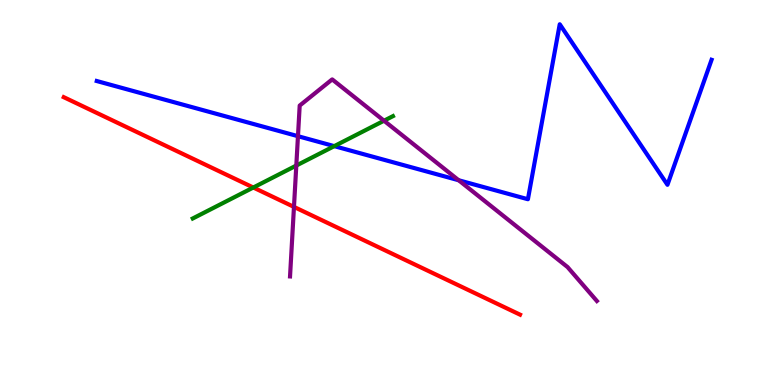[{'lines': ['blue', 'red'], 'intersections': []}, {'lines': ['green', 'red'], 'intersections': [{'x': 3.27, 'y': 5.13}]}, {'lines': ['purple', 'red'], 'intersections': [{'x': 3.79, 'y': 4.63}]}, {'lines': ['blue', 'green'], 'intersections': [{'x': 4.31, 'y': 6.2}]}, {'lines': ['blue', 'purple'], 'intersections': [{'x': 3.84, 'y': 6.46}, {'x': 5.92, 'y': 5.32}]}, {'lines': ['green', 'purple'], 'intersections': [{'x': 3.82, 'y': 5.7}, {'x': 4.96, 'y': 6.86}]}]